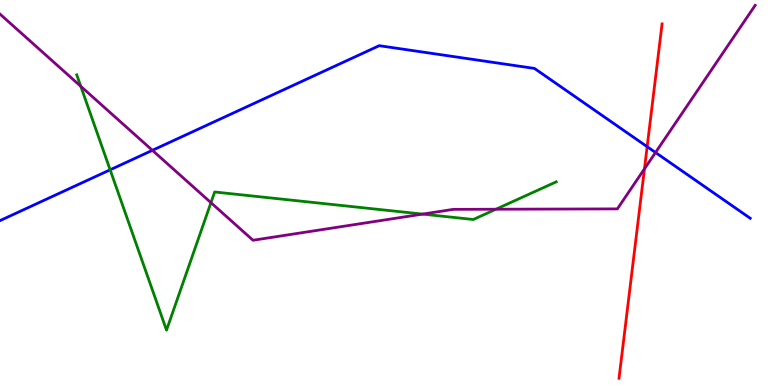[{'lines': ['blue', 'red'], 'intersections': [{'x': 8.35, 'y': 6.19}]}, {'lines': ['green', 'red'], 'intersections': []}, {'lines': ['purple', 'red'], 'intersections': [{'x': 8.32, 'y': 5.61}]}, {'lines': ['blue', 'green'], 'intersections': [{'x': 1.42, 'y': 5.59}]}, {'lines': ['blue', 'purple'], 'intersections': [{'x': 1.97, 'y': 6.1}, {'x': 8.46, 'y': 6.04}]}, {'lines': ['green', 'purple'], 'intersections': [{'x': 1.04, 'y': 7.76}, {'x': 2.72, 'y': 4.74}, {'x': 5.45, 'y': 4.44}, {'x': 6.4, 'y': 4.57}]}]